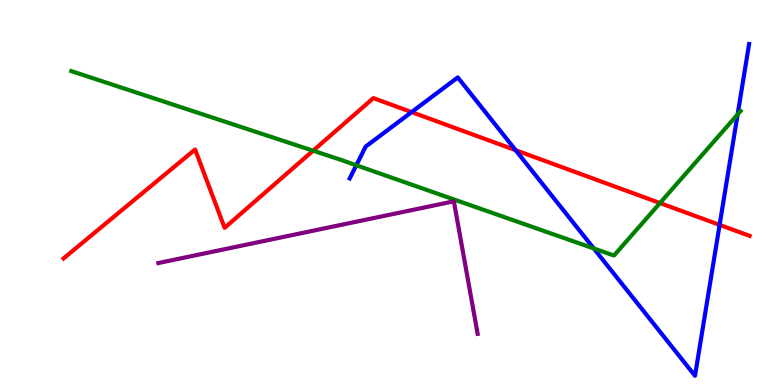[{'lines': ['blue', 'red'], 'intersections': [{'x': 5.31, 'y': 7.09}, {'x': 6.65, 'y': 6.1}, {'x': 9.29, 'y': 4.16}]}, {'lines': ['green', 'red'], 'intersections': [{'x': 4.04, 'y': 6.09}, {'x': 8.52, 'y': 4.73}]}, {'lines': ['purple', 'red'], 'intersections': []}, {'lines': ['blue', 'green'], 'intersections': [{'x': 4.6, 'y': 5.71}, {'x': 7.66, 'y': 3.55}, {'x': 9.52, 'y': 7.03}]}, {'lines': ['blue', 'purple'], 'intersections': []}, {'lines': ['green', 'purple'], 'intersections': []}]